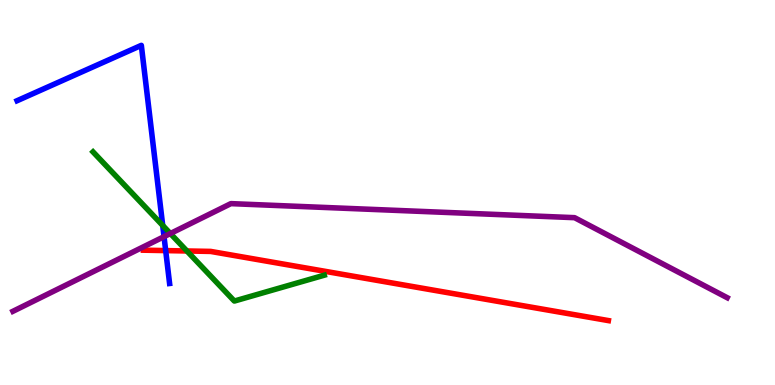[{'lines': ['blue', 'red'], 'intersections': [{'x': 2.14, 'y': 3.49}]}, {'lines': ['green', 'red'], 'intersections': [{'x': 2.41, 'y': 3.48}]}, {'lines': ['purple', 'red'], 'intersections': []}, {'lines': ['blue', 'green'], 'intersections': [{'x': 2.1, 'y': 4.14}]}, {'lines': ['blue', 'purple'], 'intersections': [{'x': 2.12, 'y': 3.85}]}, {'lines': ['green', 'purple'], 'intersections': [{'x': 2.2, 'y': 3.93}]}]